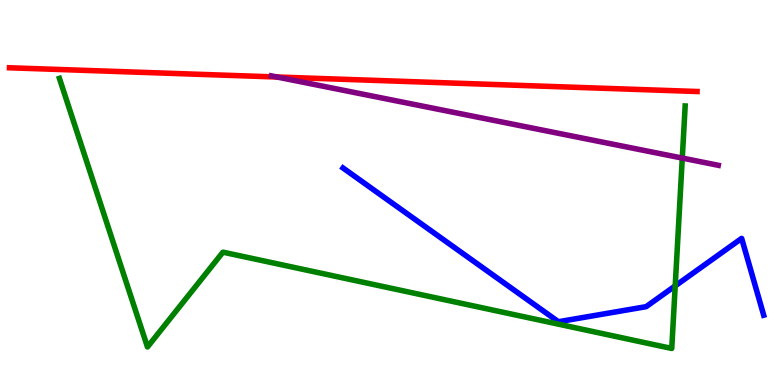[{'lines': ['blue', 'red'], 'intersections': []}, {'lines': ['green', 'red'], 'intersections': []}, {'lines': ['purple', 'red'], 'intersections': [{'x': 3.57, 'y': 8.0}]}, {'lines': ['blue', 'green'], 'intersections': [{'x': 8.71, 'y': 2.57}]}, {'lines': ['blue', 'purple'], 'intersections': []}, {'lines': ['green', 'purple'], 'intersections': [{'x': 8.8, 'y': 5.89}]}]